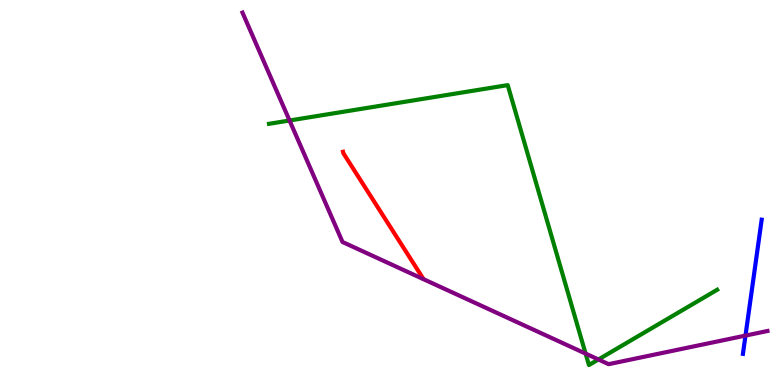[{'lines': ['blue', 'red'], 'intersections': []}, {'lines': ['green', 'red'], 'intersections': []}, {'lines': ['purple', 'red'], 'intersections': []}, {'lines': ['blue', 'green'], 'intersections': []}, {'lines': ['blue', 'purple'], 'intersections': [{'x': 9.62, 'y': 1.28}]}, {'lines': ['green', 'purple'], 'intersections': [{'x': 3.74, 'y': 6.87}, {'x': 7.56, 'y': 0.815}, {'x': 7.72, 'y': 0.663}]}]